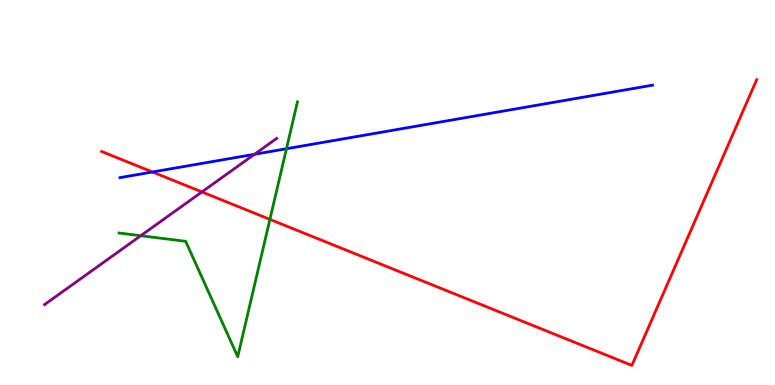[{'lines': ['blue', 'red'], 'intersections': [{'x': 1.97, 'y': 5.53}]}, {'lines': ['green', 'red'], 'intersections': [{'x': 3.48, 'y': 4.3}]}, {'lines': ['purple', 'red'], 'intersections': [{'x': 2.61, 'y': 5.01}]}, {'lines': ['blue', 'green'], 'intersections': [{'x': 3.7, 'y': 6.14}]}, {'lines': ['blue', 'purple'], 'intersections': [{'x': 3.28, 'y': 5.99}]}, {'lines': ['green', 'purple'], 'intersections': [{'x': 1.82, 'y': 3.88}]}]